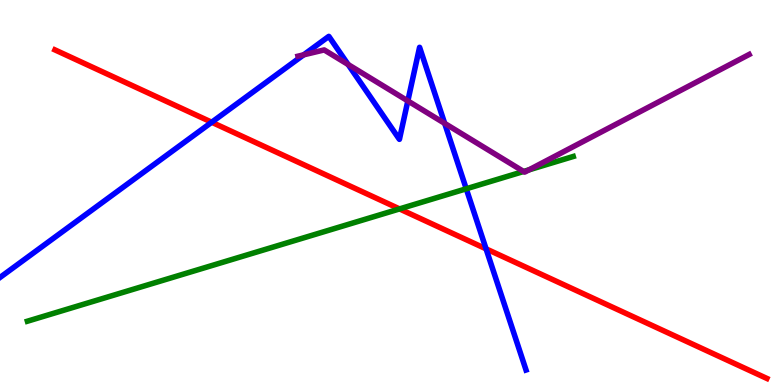[{'lines': ['blue', 'red'], 'intersections': [{'x': 2.73, 'y': 6.83}, {'x': 6.27, 'y': 3.54}]}, {'lines': ['green', 'red'], 'intersections': [{'x': 5.16, 'y': 4.57}]}, {'lines': ['purple', 'red'], 'intersections': []}, {'lines': ['blue', 'green'], 'intersections': [{'x': 6.02, 'y': 5.1}]}, {'lines': ['blue', 'purple'], 'intersections': [{'x': 3.92, 'y': 8.58}, {'x': 4.49, 'y': 8.32}, {'x': 5.26, 'y': 7.38}, {'x': 5.74, 'y': 6.8}]}, {'lines': ['green', 'purple'], 'intersections': [{'x': 6.76, 'y': 5.55}, {'x': 6.83, 'y': 5.59}]}]